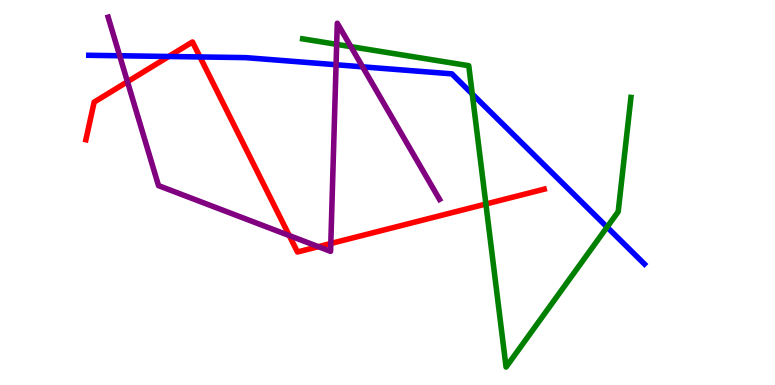[{'lines': ['blue', 'red'], 'intersections': [{'x': 2.18, 'y': 8.53}, {'x': 2.58, 'y': 8.52}]}, {'lines': ['green', 'red'], 'intersections': [{'x': 6.27, 'y': 4.7}]}, {'lines': ['purple', 'red'], 'intersections': [{'x': 1.64, 'y': 7.88}, {'x': 3.73, 'y': 3.88}, {'x': 4.11, 'y': 3.59}, {'x': 4.27, 'y': 3.68}]}, {'lines': ['blue', 'green'], 'intersections': [{'x': 6.09, 'y': 7.56}, {'x': 7.83, 'y': 4.1}]}, {'lines': ['blue', 'purple'], 'intersections': [{'x': 1.54, 'y': 8.55}, {'x': 4.34, 'y': 8.32}, {'x': 4.68, 'y': 8.26}]}, {'lines': ['green', 'purple'], 'intersections': [{'x': 4.34, 'y': 8.85}, {'x': 4.53, 'y': 8.79}]}]